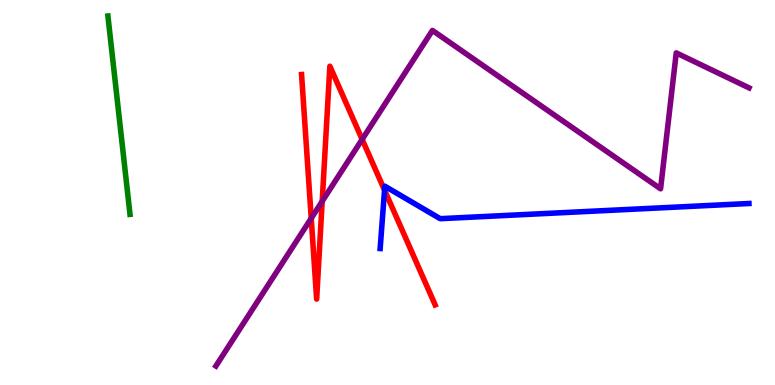[{'lines': ['blue', 'red'], 'intersections': [{'x': 4.96, 'y': 5.06}]}, {'lines': ['green', 'red'], 'intersections': []}, {'lines': ['purple', 'red'], 'intersections': [{'x': 4.02, 'y': 4.33}, {'x': 4.16, 'y': 4.77}, {'x': 4.67, 'y': 6.38}]}, {'lines': ['blue', 'green'], 'intersections': []}, {'lines': ['blue', 'purple'], 'intersections': []}, {'lines': ['green', 'purple'], 'intersections': []}]